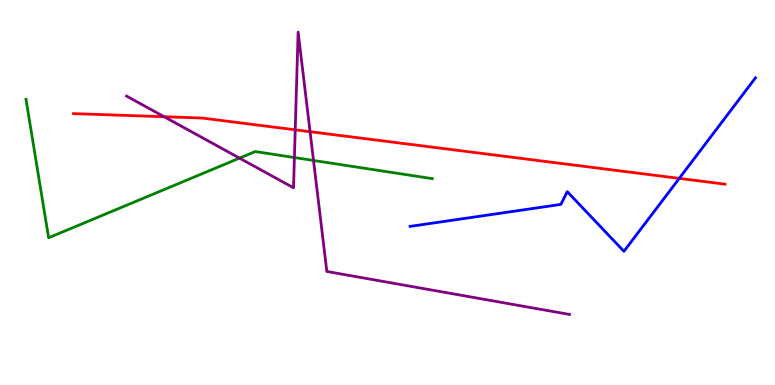[{'lines': ['blue', 'red'], 'intersections': [{'x': 8.76, 'y': 5.37}]}, {'lines': ['green', 'red'], 'intersections': []}, {'lines': ['purple', 'red'], 'intersections': [{'x': 2.12, 'y': 6.97}, {'x': 3.81, 'y': 6.63}, {'x': 4.0, 'y': 6.58}]}, {'lines': ['blue', 'green'], 'intersections': []}, {'lines': ['blue', 'purple'], 'intersections': []}, {'lines': ['green', 'purple'], 'intersections': [{'x': 3.09, 'y': 5.89}, {'x': 3.8, 'y': 5.91}, {'x': 4.05, 'y': 5.83}]}]